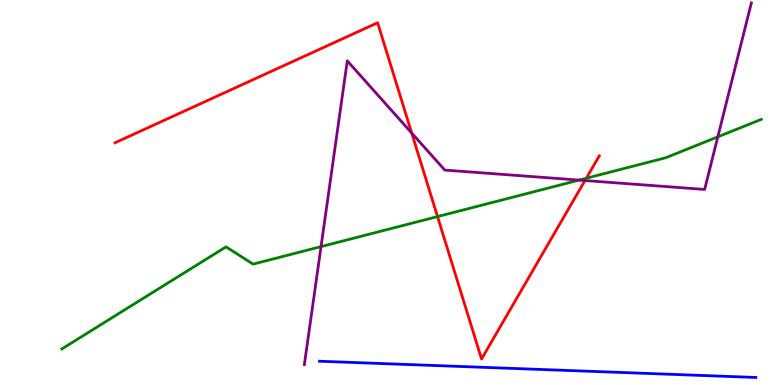[{'lines': ['blue', 'red'], 'intersections': []}, {'lines': ['green', 'red'], 'intersections': [{'x': 5.65, 'y': 4.37}, {'x': 7.57, 'y': 5.37}]}, {'lines': ['purple', 'red'], 'intersections': [{'x': 5.31, 'y': 6.55}, {'x': 7.55, 'y': 5.31}]}, {'lines': ['blue', 'green'], 'intersections': []}, {'lines': ['blue', 'purple'], 'intersections': []}, {'lines': ['green', 'purple'], 'intersections': [{'x': 4.14, 'y': 3.59}, {'x': 7.47, 'y': 5.32}, {'x': 9.26, 'y': 6.45}]}]